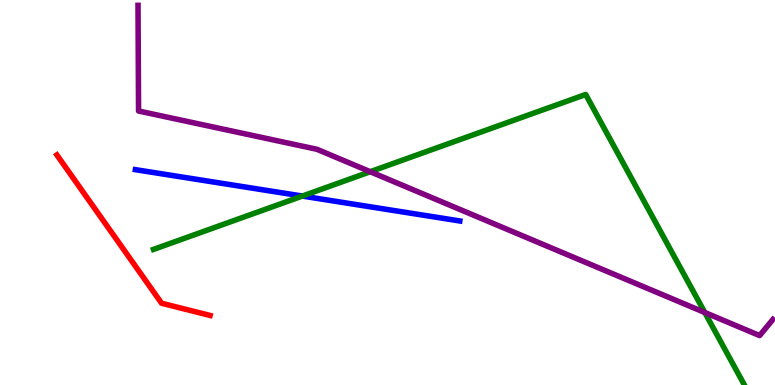[{'lines': ['blue', 'red'], 'intersections': []}, {'lines': ['green', 'red'], 'intersections': []}, {'lines': ['purple', 'red'], 'intersections': []}, {'lines': ['blue', 'green'], 'intersections': [{'x': 3.9, 'y': 4.91}]}, {'lines': ['blue', 'purple'], 'intersections': []}, {'lines': ['green', 'purple'], 'intersections': [{'x': 4.78, 'y': 5.54}, {'x': 9.09, 'y': 1.88}]}]